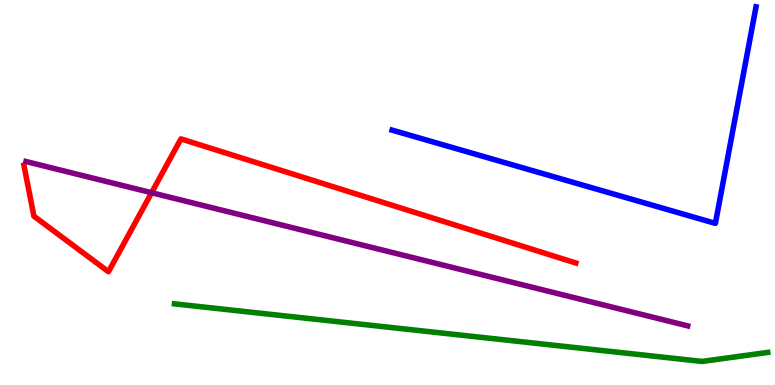[{'lines': ['blue', 'red'], 'intersections': []}, {'lines': ['green', 'red'], 'intersections': []}, {'lines': ['purple', 'red'], 'intersections': [{'x': 1.96, 'y': 4.99}]}, {'lines': ['blue', 'green'], 'intersections': []}, {'lines': ['blue', 'purple'], 'intersections': []}, {'lines': ['green', 'purple'], 'intersections': []}]